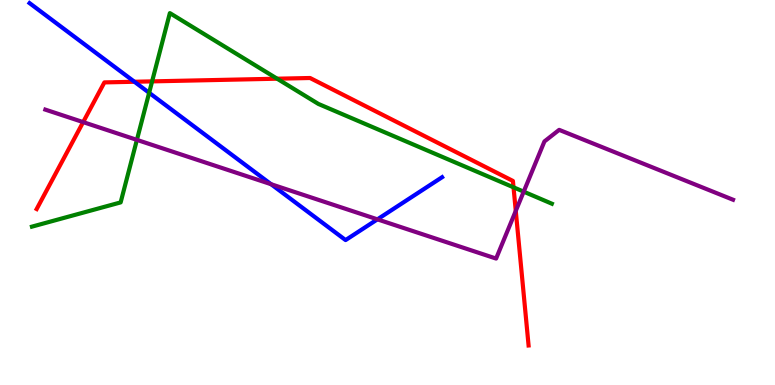[{'lines': ['blue', 'red'], 'intersections': [{'x': 1.73, 'y': 7.88}]}, {'lines': ['green', 'red'], 'intersections': [{'x': 1.96, 'y': 7.89}, {'x': 3.58, 'y': 7.96}, {'x': 6.63, 'y': 5.13}]}, {'lines': ['purple', 'red'], 'intersections': [{'x': 1.07, 'y': 6.83}, {'x': 6.66, 'y': 4.52}]}, {'lines': ['blue', 'green'], 'intersections': [{'x': 1.92, 'y': 7.59}]}, {'lines': ['blue', 'purple'], 'intersections': [{'x': 3.5, 'y': 5.22}, {'x': 4.87, 'y': 4.3}]}, {'lines': ['green', 'purple'], 'intersections': [{'x': 1.77, 'y': 6.37}, {'x': 6.76, 'y': 5.02}]}]